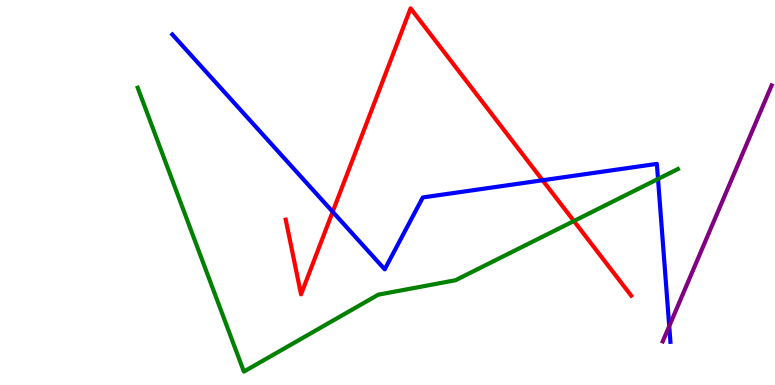[{'lines': ['blue', 'red'], 'intersections': [{'x': 4.29, 'y': 4.5}, {'x': 7.0, 'y': 5.32}]}, {'lines': ['green', 'red'], 'intersections': [{'x': 7.41, 'y': 4.26}]}, {'lines': ['purple', 'red'], 'intersections': []}, {'lines': ['blue', 'green'], 'intersections': [{'x': 8.49, 'y': 5.35}]}, {'lines': ['blue', 'purple'], 'intersections': [{'x': 8.64, 'y': 1.53}]}, {'lines': ['green', 'purple'], 'intersections': []}]